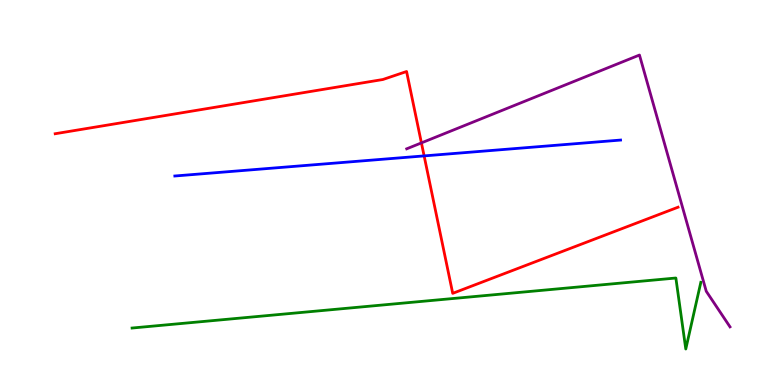[{'lines': ['blue', 'red'], 'intersections': [{'x': 5.47, 'y': 5.95}]}, {'lines': ['green', 'red'], 'intersections': []}, {'lines': ['purple', 'red'], 'intersections': [{'x': 5.44, 'y': 6.29}]}, {'lines': ['blue', 'green'], 'intersections': []}, {'lines': ['blue', 'purple'], 'intersections': []}, {'lines': ['green', 'purple'], 'intersections': []}]